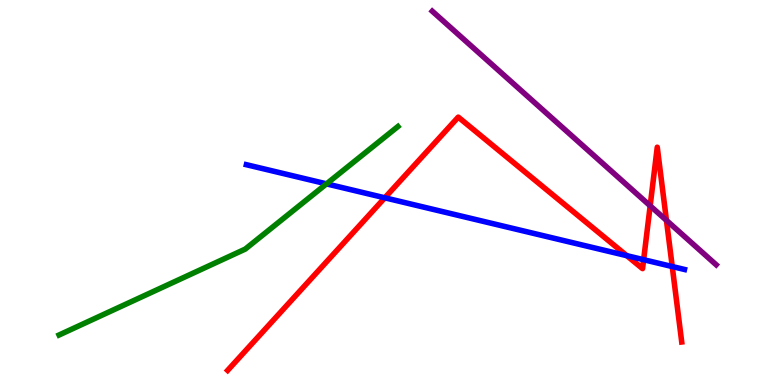[{'lines': ['blue', 'red'], 'intersections': [{'x': 4.97, 'y': 4.86}, {'x': 8.09, 'y': 3.36}, {'x': 8.31, 'y': 3.25}, {'x': 8.67, 'y': 3.08}]}, {'lines': ['green', 'red'], 'intersections': []}, {'lines': ['purple', 'red'], 'intersections': [{'x': 8.39, 'y': 4.65}, {'x': 8.6, 'y': 4.28}]}, {'lines': ['blue', 'green'], 'intersections': [{'x': 4.21, 'y': 5.22}]}, {'lines': ['blue', 'purple'], 'intersections': []}, {'lines': ['green', 'purple'], 'intersections': []}]